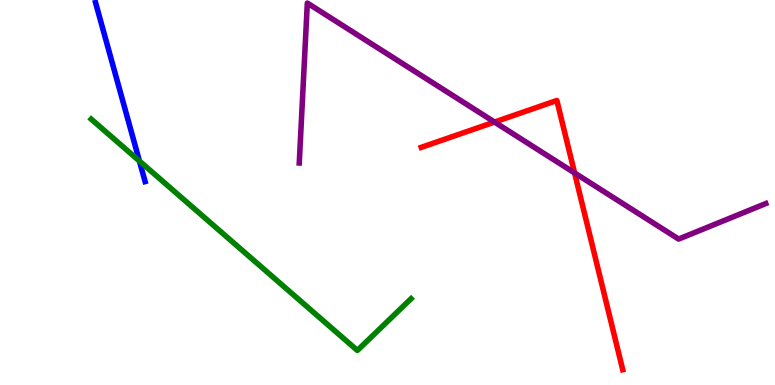[{'lines': ['blue', 'red'], 'intersections': []}, {'lines': ['green', 'red'], 'intersections': []}, {'lines': ['purple', 'red'], 'intersections': [{'x': 6.38, 'y': 6.83}, {'x': 7.41, 'y': 5.51}]}, {'lines': ['blue', 'green'], 'intersections': [{'x': 1.8, 'y': 5.82}]}, {'lines': ['blue', 'purple'], 'intersections': []}, {'lines': ['green', 'purple'], 'intersections': []}]